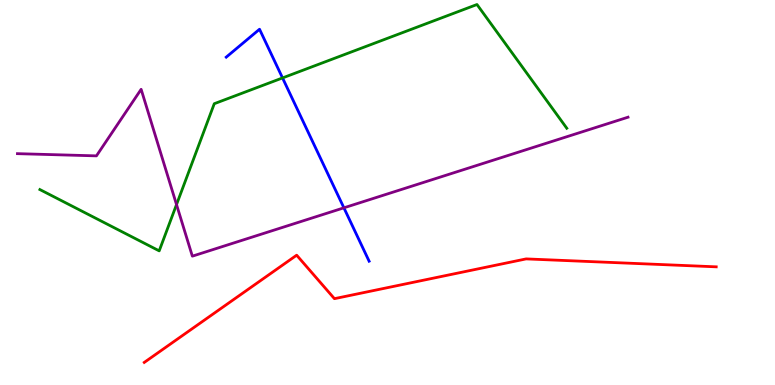[{'lines': ['blue', 'red'], 'intersections': []}, {'lines': ['green', 'red'], 'intersections': []}, {'lines': ['purple', 'red'], 'intersections': []}, {'lines': ['blue', 'green'], 'intersections': [{'x': 3.65, 'y': 7.98}]}, {'lines': ['blue', 'purple'], 'intersections': [{'x': 4.44, 'y': 4.6}]}, {'lines': ['green', 'purple'], 'intersections': [{'x': 2.28, 'y': 4.69}]}]